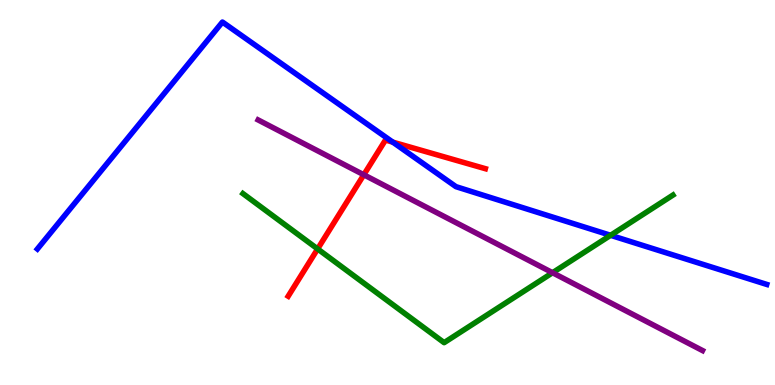[{'lines': ['blue', 'red'], 'intersections': [{'x': 5.07, 'y': 6.31}]}, {'lines': ['green', 'red'], 'intersections': [{'x': 4.1, 'y': 3.53}]}, {'lines': ['purple', 'red'], 'intersections': [{'x': 4.69, 'y': 5.46}]}, {'lines': ['blue', 'green'], 'intersections': [{'x': 7.88, 'y': 3.89}]}, {'lines': ['blue', 'purple'], 'intersections': []}, {'lines': ['green', 'purple'], 'intersections': [{'x': 7.13, 'y': 2.92}]}]